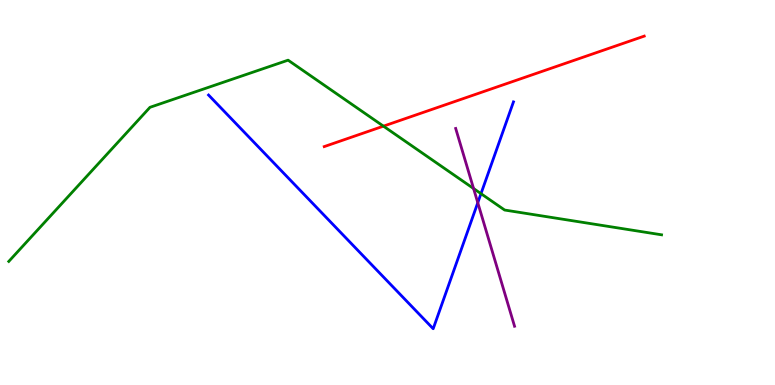[{'lines': ['blue', 'red'], 'intersections': []}, {'lines': ['green', 'red'], 'intersections': [{'x': 4.95, 'y': 6.72}]}, {'lines': ['purple', 'red'], 'intersections': []}, {'lines': ['blue', 'green'], 'intersections': [{'x': 6.21, 'y': 4.97}]}, {'lines': ['blue', 'purple'], 'intersections': [{'x': 6.17, 'y': 4.73}]}, {'lines': ['green', 'purple'], 'intersections': [{'x': 6.11, 'y': 5.1}]}]